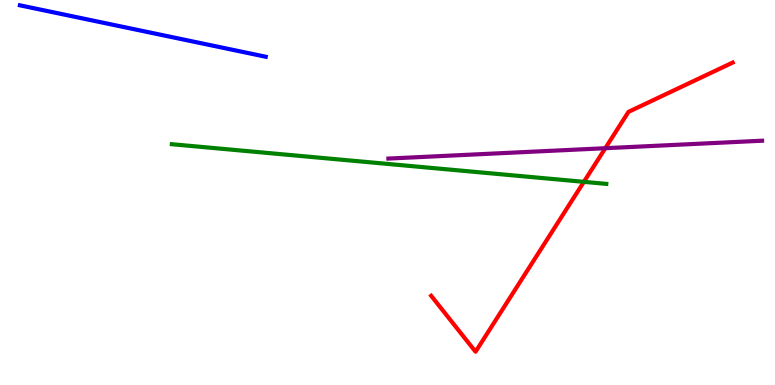[{'lines': ['blue', 'red'], 'intersections': []}, {'lines': ['green', 'red'], 'intersections': [{'x': 7.53, 'y': 5.28}]}, {'lines': ['purple', 'red'], 'intersections': [{'x': 7.81, 'y': 6.15}]}, {'lines': ['blue', 'green'], 'intersections': []}, {'lines': ['blue', 'purple'], 'intersections': []}, {'lines': ['green', 'purple'], 'intersections': []}]